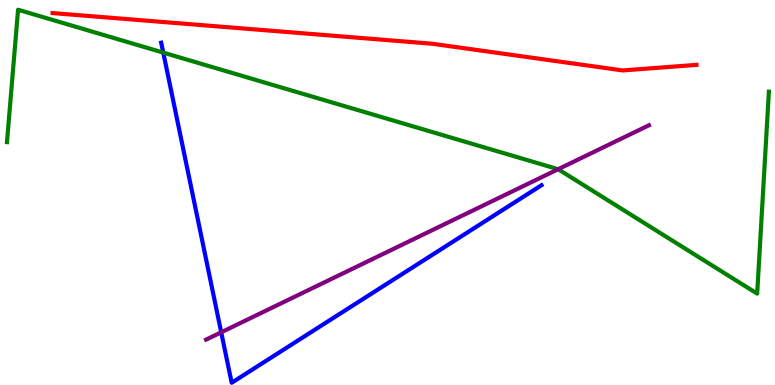[{'lines': ['blue', 'red'], 'intersections': []}, {'lines': ['green', 'red'], 'intersections': []}, {'lines': ['purple', 'red'], 'intersections': []}, {'lines': ['blue', 'green'], 'intersections': [{'x': 2.11, 'y': 8.63}]}, {'lines': ['blue', 'purple'], 'intersections': [{'x': 2.85, 'y': 1.37}]}, {'lines': ['green', 'purple'], 'intersections': [{'x': 7.2, 'y': 5.6}]}]